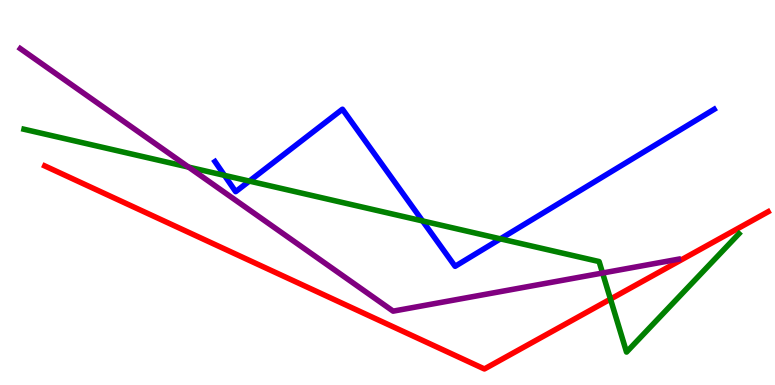[{'lines': ['blue', 'red'], 'intersections': []}, {'lines': ['green', 'red'], 'intersections': [{'x': 7.88, 'y': 2.23}]}, {'lines': ['purple', 'red'], 'intersections': []}, {'lines': ['blue', 'green'], 'intersections': [{'x': 2.9, 'y': 5.45}, {'x': 3.22, 'y': 5.3}, {'x': 5.45, 'y': 4.26}, {'x': 6.46, 'y': 3.8}]}, {'lines': ['blue', 'purple'], 'intersections': []}, {'lines': ['green', 'purple'], 'intersections': [{'x': 2.43, 'y': 5.66}, {'x': 7.78, 'y': 2.91}]}]